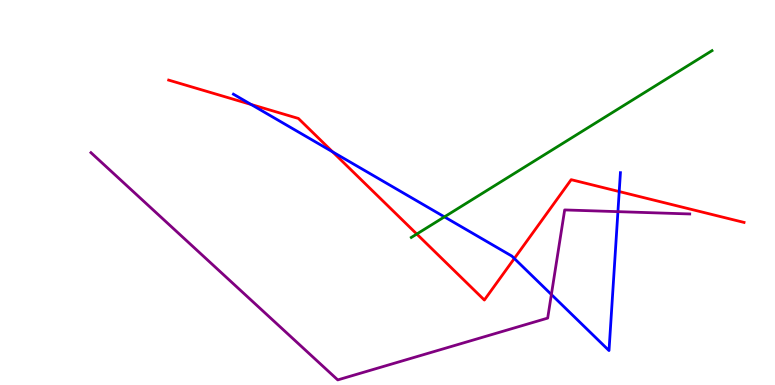[{'lines': ['blue', 'red'], 'intersections': [{'x': 3.24, 'y': 7.29}, {'x': 4.29, 'y': 6.06}, {'x': 6.64, 'y': 3.29}, {'x': 7.99, 'y': 5.02}]}, {'lines': ['green', 'red'], 'intersections': [{'x': 5.38, 'y': 3.92}]}, {'lines': ['purple', 'red'], 'intersections': []}, {'lines': ['blue', 'green'], 'intersections': [{'x': 5.73, 'y': 4.37}]}, {'lines': ['blue', 'purple'], 'intersections': [{'x': 7.11, 'y': 2.35}, {'x': 7.97, 'y': 4.5}]}, {'lines': ['green', 'purple'], 'intersections': []}]